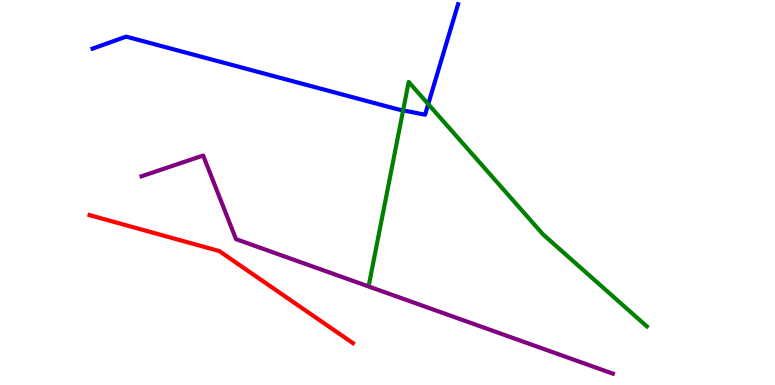[{'lines': ['blue', 'red'], 'intersections': []}, {'lines': ['green', 'red'], 'intersections': []}, {'lines': ['purple', 'red'], 'intersections': []}, {'lines': ['blue', 'green'], 'intersections': [{'x': 5.2, 'y': 7.13}, {'x': 5.53, 'y': 7.3}]}, {'lines': ['blue', 'purple'], 'intersections': []}, {'lines': ['green', 'purple'], 'intersections': []}]